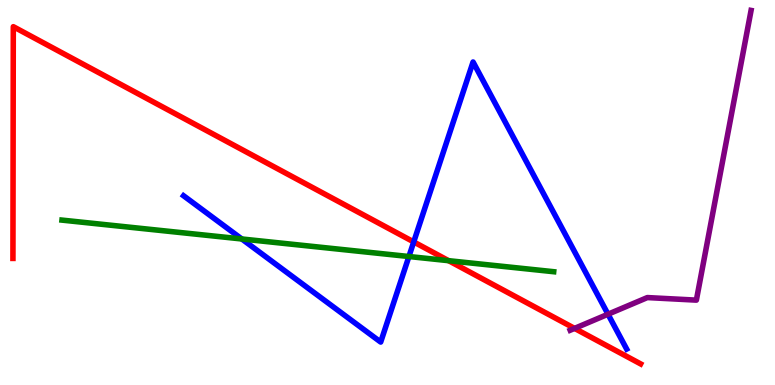[{'lines': ['blue', 'red'], 'intersections': [{'x': 5.34, 'y': 3.72}]}, {'lines': ['green', 'red'], 'intersections': [{'x': 5.79, 'y': 3.23}]}, {'lines': ['purple', 'red'], 'intersections': [{'x': 7.41, 'y': 1.47}]}, {'lines': ['blue', 'green'], 'intersections': [{'x': 3.12, 'y': 3.79}, {'x': 5.28, 'y': 3.34}]}, {'lines': ['blue', 'purple'], 'intersections': [{'x': 7.85, 'y': 1.84}]}, {'lines': ['green', 'purple'], 'intersections': []}]